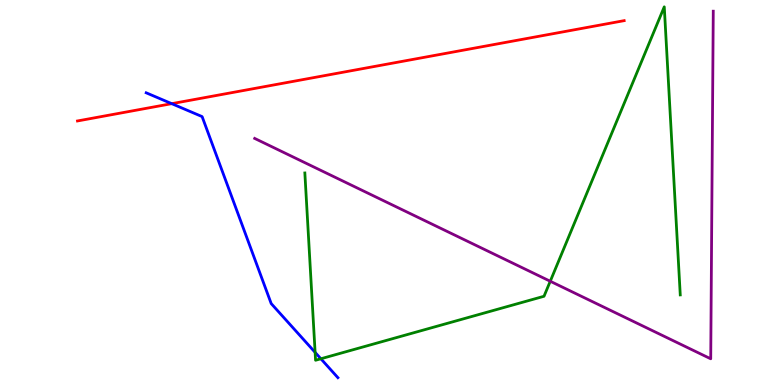[{'lines': ['blue', 'red'], 'intersections': [{'x': 2.22, 'y': 7.31}]}, {'lines': ['green', 'red'], 'intersections': []}, {'lines': ['purple', 'red'], 'intersections': []}, {'lines': ['blue', 'green'], 'intersections': [{'x': 4.07, 'y': 0.848}, {'x': 4.14, 'y': 0.682}]}, {'lines': ['blue', 'purple'], 'intersections': []}, {'lines': ['green', 'purple'], 'intersections': [{'x': 7.1, 'y': 2.69}]}]